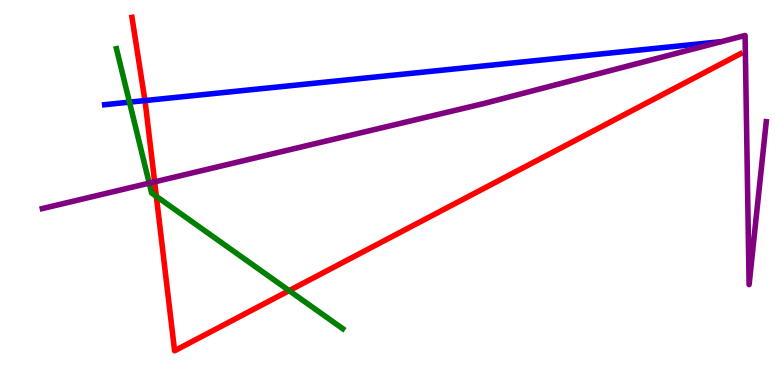[{'lines': ['blue', 'red'], 'intersections': [{'x': 1.87, 'y': 7.39}]}, {'lines': ['green', 'red'], 'intersections': [{'x': 2.02, 'y': 4.9}, {'x': 3.73, 'y': 2.45}]}, {'lines': ['purple', 'red'], 'intersections': [{'x': 2.0, 'y': 5.28}]}, {'lines': ['blue', 'green'], 'intersections': [{'x': 1.67, 'y': 7.35}]}, {'lines': ['blue', 'purple'], 'intersections': []}, {'lines': ['green', 'purple'], 'intersections': [{'x': 1.93, 'y': 5.24}]}]